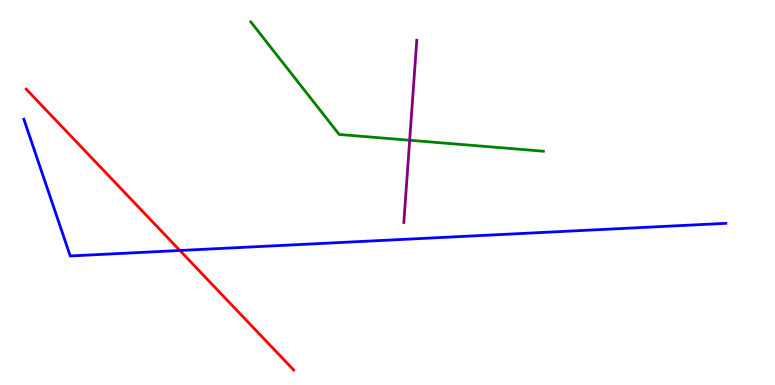[{'lines': ['blue', 'red'], 'intersections': [{'x': 2.32, 'y': 3.49}]}, {'lines': ['green', 'red'], 'intersections': []}, {'lines': ['purple', 'red'], 'intersections': []}, {'lines': ['blue', 'green'], 'intersections': []}, {'lines': ['blue', 'purple'], 'intersections': []}, {'lines': ['green', 'purple'], 'intersections': [{'x': 5.29, 'y': 6.36}]}]